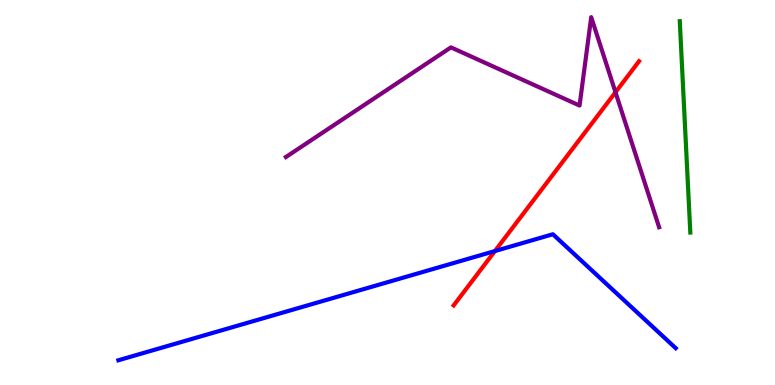[{'lines': ['blue', 'red'], 'intersections': [{'x': 6.39, 'y': 3.48}]}, {'lines': ['green', 'red'], 'intersections': []}, {'lines': ['purple', 'red'], 'intersections': [{'x': 7.94, 'y': 7.6}]}, {'lines': ['blue', 'green'], 'intersections': []}, {'lines': ['blue', 'purple'], 'intersections': []}, {'lines': ['green', 'purple'], 'intersections': []}]